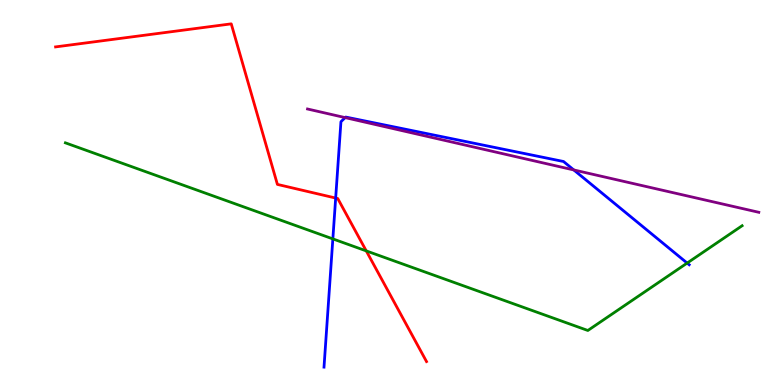[{'lines': ['blue', 'red'], 'intersections': [{'x': 4.33, 'y': 4.86}]}, {'lines': ['green', 'red'], 'intersections': [{'x': 4.73, 'y': 3.48}]}, {'lines': ['purple', 'red'], 'intersections': []}, {'lines': ['blue', 'green'], 'intersections': [{'x': 4.29, 'y': 3.79}, {'x': 8.87, 'y': 3.17}]}, {'lines': ['blue', 'purple'], 'intersections': [{'x': 4.45, 'y': 6.95}, {'x': 7.4, 'y': 5.59}]}, {'lines': ['green', 'purple'], 'intersections': []}]